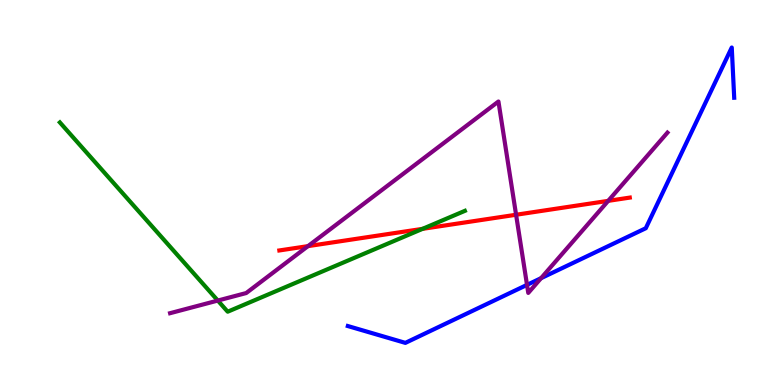[{'lines': ['blue', 'red'], 'intersections': []}, {'lines': ['green', 'red'], 'intersections': [{'x': 5.45, 'y': 4.06}]}, {'lines': ['purple', 'red'], 'intersections': [{'x': 3.97, 'y': 3.61}, {'x': 6.66, 'y': 4.42}, {'x': 7.85, 'y': 4.78}]}, {'lines': ['blue', 'green'], 'intersections': []}, {'lines': ['blue', 'purple'], 'intersections': [{'x': 6.8, 'y': 2.6}, {'x': 6.98, 'y': 2.78}]}, {'lines': ['green', 'purple'], 'intersections': [{'x': 2.81, 'y': 2.19}]}]